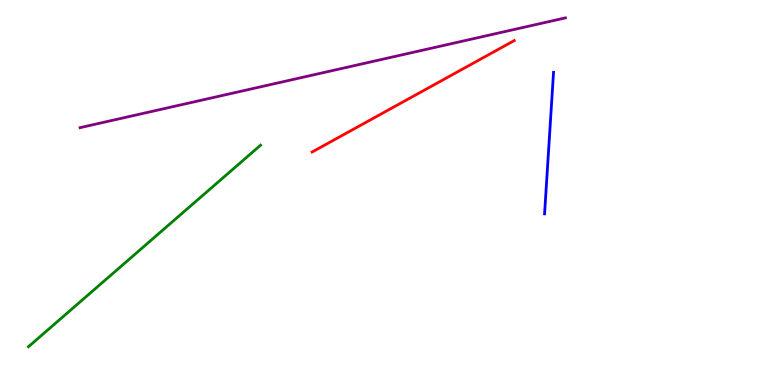[{'lines': ['blue', 'red'], 'intersections': []}, {'lines': ['green', 'red'], 'intersections': []}, {'lines': ['purple', 'red'], 'intersections': []}, {'lines': ['blue', 'green'], 'intersections': []}, {'lines': ['blue', 'purple'], 'intersections': []}, {'lines': ['green', 'purple'], 'intersections': []}]